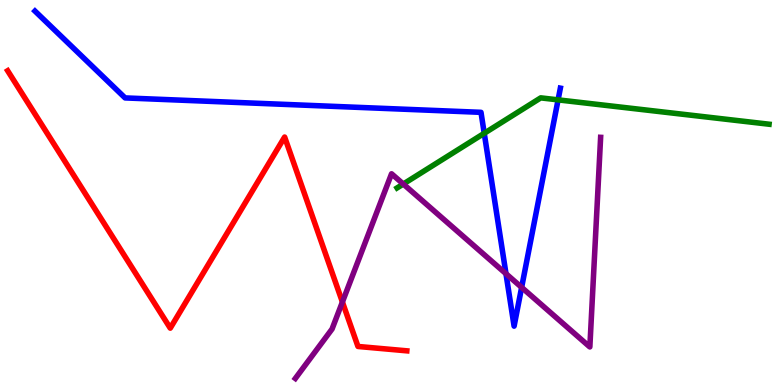[{'lines': ['blue', 'red'], 'intersections': []}, {'lines': ['green', 'red'], 'intersections': []}, {'lines': ['purple', 'red'], 'intersections': [{'x': 4.42, 'y': 2.16}]}, {'lines': ['blue', 'green'], 'intersections': [{'x': 6.25, 'y': 6.54}, {'x': 7.2, 'y': 7.41}]}, {'lines': ['blue', 'purple'], 'intersections': [{'x': 6.53, 'y': 2.89}, {'x': 6.73, 'y': 2.54}]}, {'lines': ['green', 'purple'], 'intersections': [{'x': 5.2, 'y': 5.22}]}]